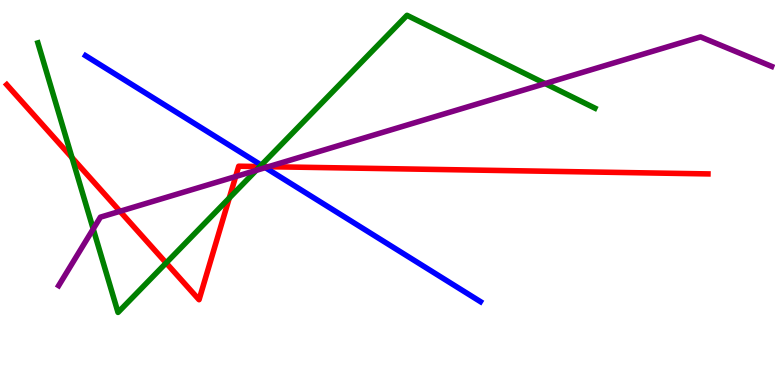[{'lines': ['blue', 'red'], 'intersections': [{'x': 3.4, 'y': 5.67}]}, {'lines': ['green', 'red'], 'intersections': [{'x': 0.929, 'y': 5.9}, {'x': 2.14, 'y': 3.17}, {'x': 2.96, 'y': 4.86}, {'x': 3.35, 'y': 5.67}]}, {'lines': ['purple', 'red'], 'intersections': [{'x': 1.55, 'y': 4.51}, {'x': 3.04, 'y': 5.41}, {'x': 3.46, 'y': 5.67}]}, {'lines': ['blue', 'green'], 'intersections': [{'x': 3.37, 'y': 5.71}]}, {'lines': ['blue', 'purple'], 'intersections': [{'x': 3.42, 'y': 5.65}]}, {'lines': ['green', 'purple'], 'intersections': [{'x': 1.2, 'y': 4.05}, {'x': 3.31, 'y': 5.57}, {'x': 7.03, 'y': 7.83}]}]